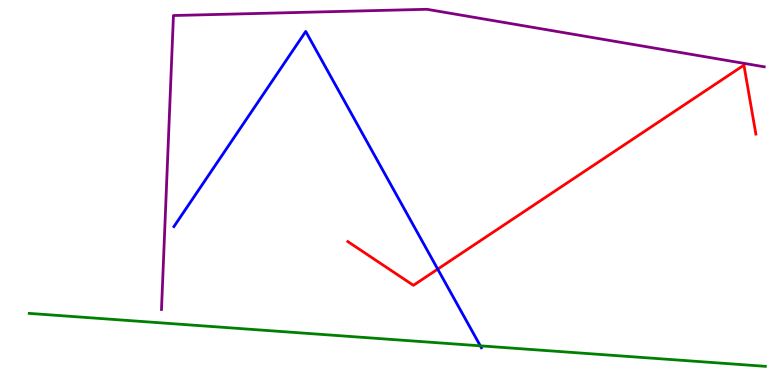[{'lines': ['blue', 'red'], 'intersections': [{'x': 5.65, 'y': 3.01}]}, {'lines': ['green', 'red'], 'intersections': []}, {'lines': ['purple', 'red'], 'intersections': []}, {'lines': ['blue', 'green'], 'intersections': [{'x': 6.2, 'y': 1.02}]}, {'lines': ['blue', 'purple'], 'intersections': []}, {'lines': ['green', 'purple'], 'intersections': []}]